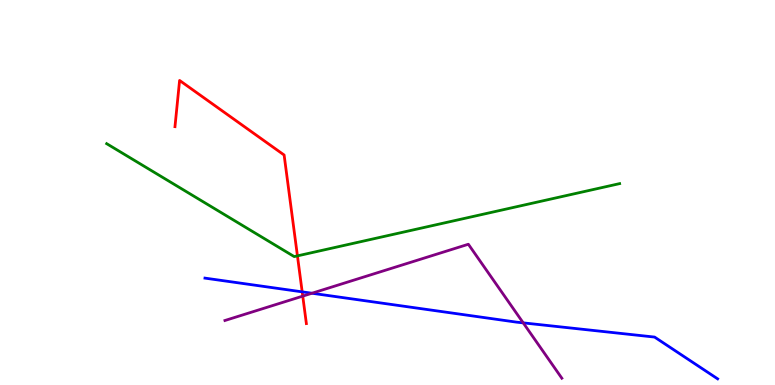[{'lines': ['blue', 'red'], 'intersections': [{'x': 3.9, 'y': 2.42}]}, {'lines': ['green', 'red'], 'intersections': [{'x': 3.84, 'y': 3.35}]}, {'lines': ['purple', 'red'], 'intersections': [{'x': 3.91, 'y': 2.31}]}, {'lines': ['blue', 'green'], 'intersections': []}, {'lines': ['blue', 'purple'], 'intersections': [{'x': 4.03, 'y': 2.38}, {'x': 6.75, 'y': 1.61}]}, {'lines': ['green', 'purple'], 'intersections': []}]